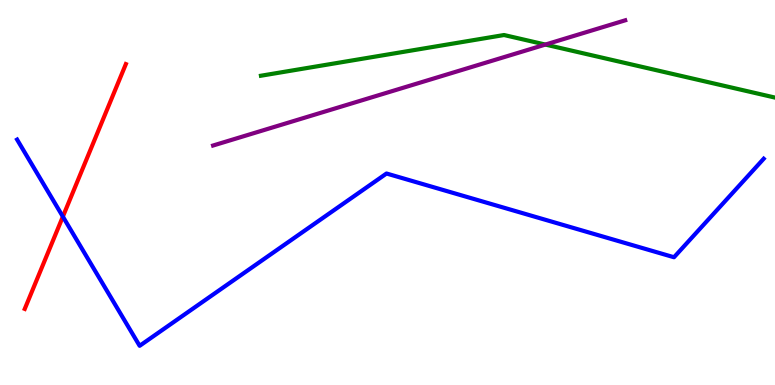[{'lines': ['blue', 'red'], 'intersections': [{'x': 0.811, 'y': 4.37}]}, {'lines': ['green', 'red'], 'intersections': []}, {'lines': ['purple', 'red'], 'intersections': []}, {'lines': ['blue', 'green'], 'intersections': []}, {'lines': ['blue', 'purple'], 'intersections': []}, {'lines': ['green', 'purple'], 'intersections': [{'x': 7.04, 'y': 8.84}]}]